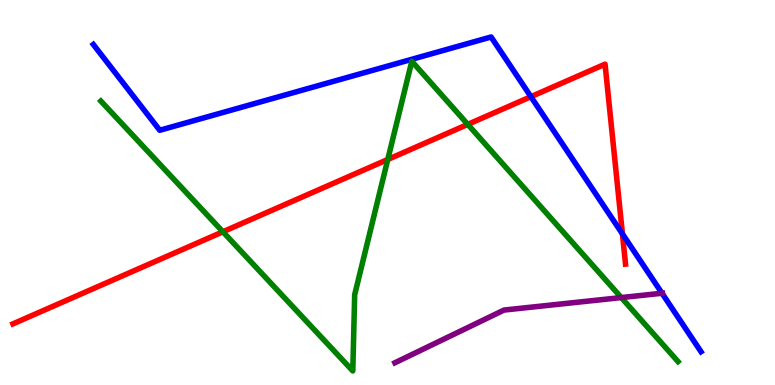[{'lines': ['blue', 'red'], 'intersections': [{'x': 6.85, 'y': 7.49}, {'x': 8.03, 'y': 3.92}]}, {'lines': ['green', 'red'], 'intersections': [{'x': 2.88, 'y': 3.98}, {'x': 5.0, 'y': 5.86}, {'x': 6.04, 'y': 6.77}]}, {'lines': ['purple', 'red'], 'intersections': []}, {'lines': ['blue', 'green'], 'intersections': []}, {'lines': ['blue', 'purple'], 'intersections': [{'x': 8.54, 'y': 2.38}]}, {'lines': ['green', 'purple'], 'intersections': [{'x': 8.02, 'y': 2.27}]}]